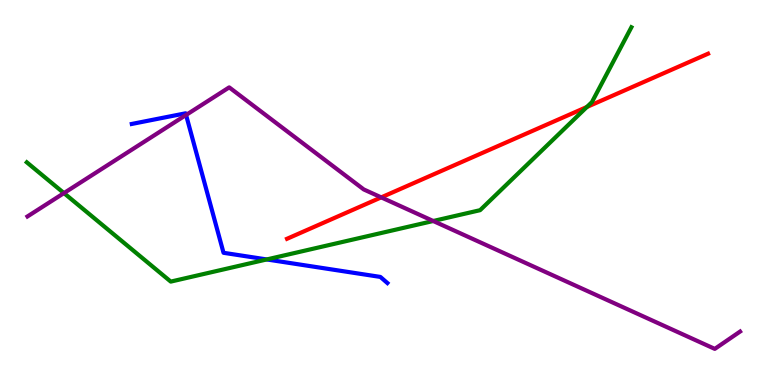[{'lines': ['blue', 'red'], 'intersections': []}, {'lines': ['green', 'red'], 'intersections': [{'x': 7.57, 'y': 7.22}]}, {'lines': ['purple', 'red'], 'intersections': [{'x': 4.92, 'y': 4.87}]}, {'lines': ['blue', 'green'], 'intersections': [{'x': 3.44, 'y': 3.26}]}, {'lines': ['blue', 'purple'], 'intersections': [{'x': 2.4, 'y': 7.01}]}, {'lines': ['green', 'purple'], 'intersections': [{'x': 0.825, 'y': 4.98}, {'x': 5.59, 'y': 4.26}]}]